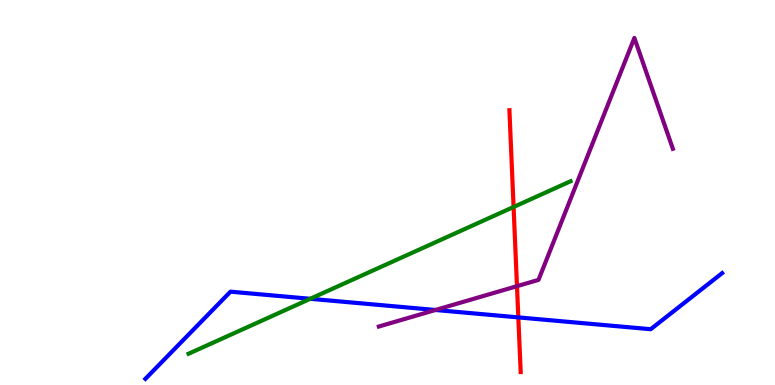[{'lines': ['blue', 'red'], 'intersections': [{'x': 6.69, 'y': 1.76}]}, {'lines': ['green', 'red'], 'intersections': [{'x': 6.63, 'y': 4.62}]}, {'lines': ['purple', 'red'], 'intersections': [{'x': 6.67, 'y': 2.57}]}, {'lines': ['blue', 'green'], 'intersections': [{'x': 4.0, 'y': 2.24}]}, {'lines': ['blue', 'purple'], 'intersections': [{'x': 5.62, 'y': 1.95}]}, {'lines': ['green', 'purple'], 'intersections': []}]